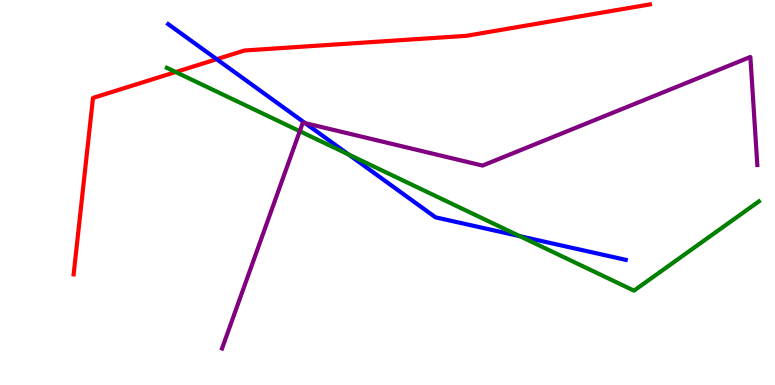[{'lines': ['blue', 'red'], 'intersections': [{'x': 2.8, 'y': 8.46}]}, {'lines': ['green', 'red'], 'intersections': [{'x': 2.27, 'y': 8.13}]}, {'lines': ['purple', 'red'], 'intersections': []}, {'lines': ['blue', 'green'], 'intersections': [{'x': 4.5, 'y': 5.99}, {'x': 6.71, 'y': 3.87}]}, {'lines': ['blue', 'purple'], 'intersections': [{'x': 3.94, 'y': 6.8}]}, {'lines': ['green', 'purple'], 'intersections': [{'x': 3.87, 'y': 6.59}]}]